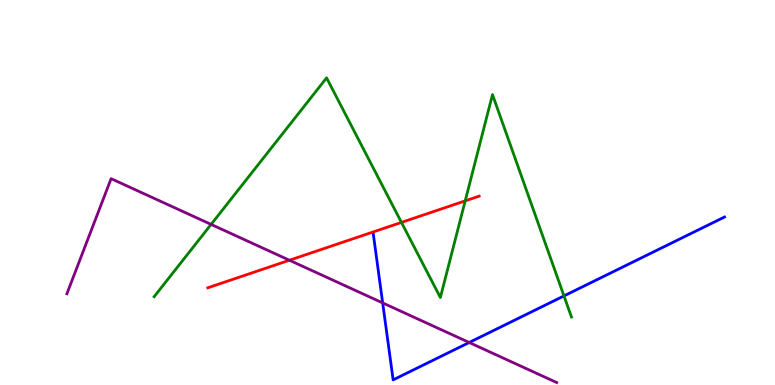[{'lines': ['blue', 'red'], 'intersections': []}, {'lines': ['green', 'red'], 'intersections': [{'x': 5.18, 'y': 4.22}, {'x': 6.0, 'y': 4.78}]}, {'lines': ['purple', 'red'], 'intersections': [{'x': 3.73, 'y': 3.24}]}, {'lines': ['blue', 'green'], 'intersections': [{'x': 7.28, 'y': 2.31}]}, {'lines': ['blue', 'purple'], 'intersections': [{'x': 4.94, 'y': 2.13}, {'x': 6.05, 'y': 1.1}]}, {'lines': ['green', 'purple'], 'intersections': [{'x': 2.72, 'y': 4.17}]}]